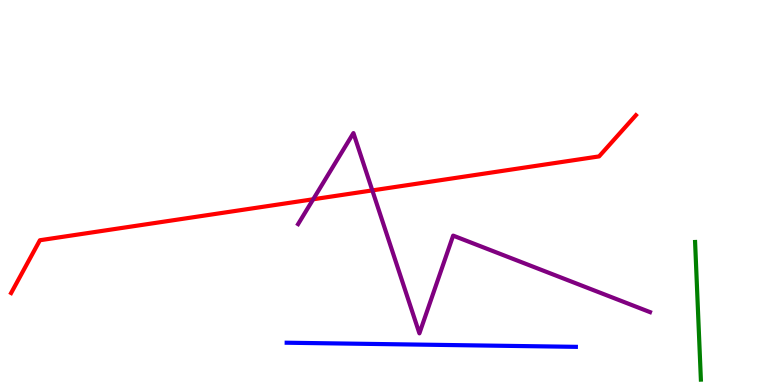[{'lines': ['blue', 'red'], 'intersections': []}, {'lines': ['green', 'red'], 'intersections': []}, {'lines': ['purple', 'red'], 'intersections': [{'x': 4.04, 'y': 4.82}, {'x': 4.8, 'y': 5.05}]}, {'lines': ['blue', 'green'], 'intersections': []}, {'lines': ['blue', 'purple'], 'intersections': []}, {'lines': ['green', 'purple'], 'intersections': []}]